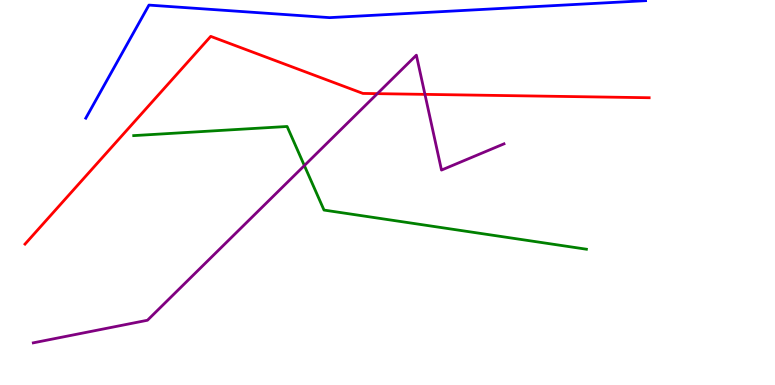[{'lines': ['blue', 'red'], 'intersections': []}, {'lines': ['green', 'red'], 'intersections': []}, {'lines': ['purple', 'red'], 'intersections': [{'x': 4.87, 'y': 7.57}, {'x': 5.48, 'y': 7.55}]}, {'lines': ['blue', 'green'], 'intersections': []}, {'lines': ['blue', 'purple'], 'intersections': []}, {'lines': ['green', 'purple'], 'intersections': [{'x': 3.93, 'y': 5.7}]}]